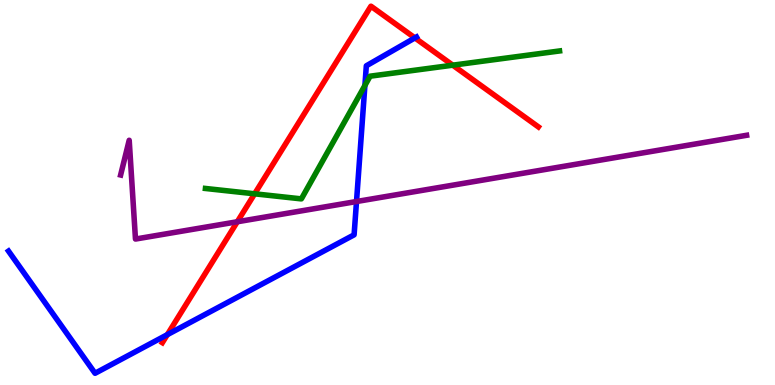[{'lines': ['blue', 'red'], 'intersections': [{'x': 2.16, 'y': 1.31}, {'x': 5.35, 'y': 9.02}]}, {'lines': ['green', 'red'], 'intersections': [{'x': 3.29, 'y': 4.97}, {'x': 5.84, 'y': 8.31}]}, {'lines': ['purple', 'red'], 'intersections': [{'x': 3.06, 'y': 4.24}]}, {'lines': ['blue', 'green'], 'intersections': [{'x': 4.71, 'y': 7.78}]}, {'lines': ['blue', 'purple'], 'intersections': [{'x': 4.6, 'y': 4.77}]}, {'lines': ['green', 'purple'], 'intersections': []}]